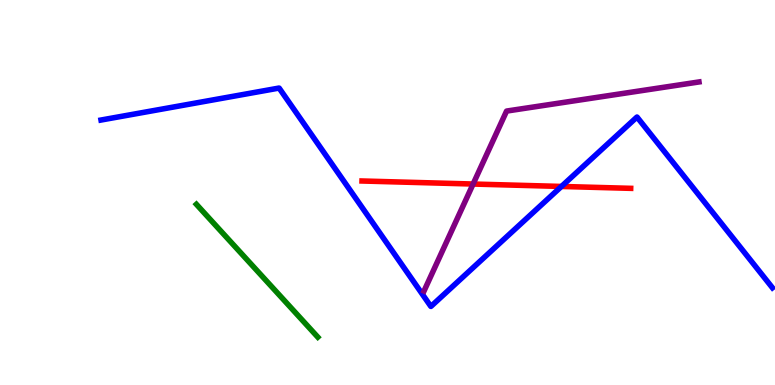[{'lines': ['blue', 'red'], 'intersections': [{'x': 7.24, 'y': 5.16}]}, {'lines': ['green', 'red'], 'intersections': []}, {'lines': ['purple', 'red'], 'intersections': [{'x': 6.1, 'y': 5.22}]}, {'lines': ['blue', 'green'], 'intersections': []}, {'lines': ['blue', 'purple'], 'intersections': []}, {'lines': ['green', 'purple'], 'intersections': []}]